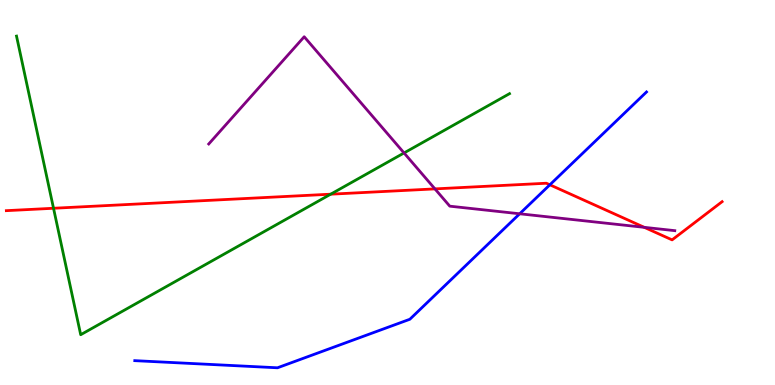[{'lines': ['blue', 'red'], 'intersections': [{'x': 7.09, 'y': 5.2}]}, {'lines': ['green', 'red'], 'intersections': [{'x': 0.691, 'y': 4.59}, {'x': 4.27, 'y': 4.96}]}, {'lines': ['purple', 'red'], 'intersections': [{'x': 5.61, 'y': 5.09}, {'x': 8.31, 'y': 4.1}]}, {'lines': ['blue', 'green'], 'intersections': []}, {'lines': ['blue', 'purple'], 'intersections': [{'x': 6.71, 'y': 4.45}]}, {'lines': ['green', 'purple'], 'intersections': [{'x': 5.21, 'y': 6.03}]}]